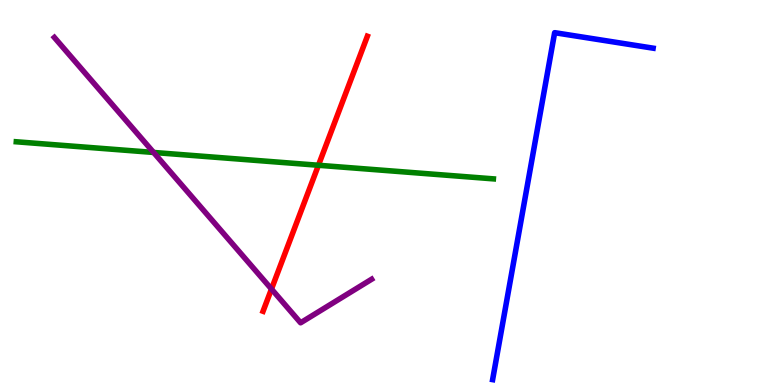[{'lines': ['blue', 'red'], 'intersections': []}, {'lines': ['green', 'red'], 'intersections': [{'x': 4.11, 'y': 5.71}]}, {'lines': ['purple', 'red'], 'intersections': [{'x': 3.5, 'y': 2.49}]}, {'lines': ['blue', 'green'], 'intersections': []}, {'lines': ['blue', 'purple'], 'intersections': []}, {'lines': ['green', 'purple'], 'intersections': [{'x': 1.98, 'y': 6.04}]}]